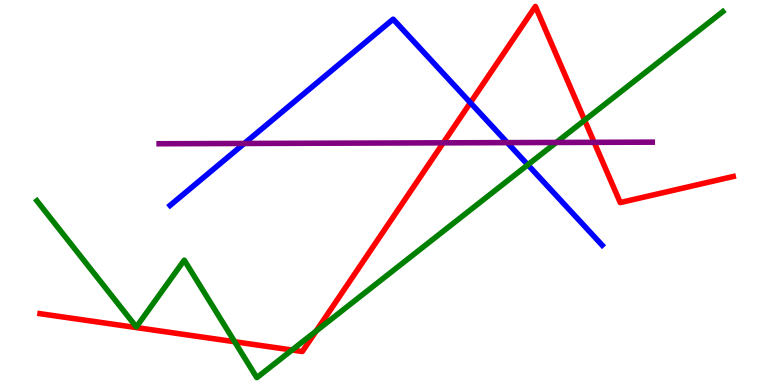[{'lines': ['blue', 'red'], 'intersections': [{'x': 6.07, 'y': 7.33}]}, {'lines': ['green', 'red'], 'intersections': [{'x': 3.03, 'y': 1.12}, {'x': 3.77, 'y': 0.909}, {'x': 4.08, 'y': 1.4}, {'x': 7.54, 'y': 6.88}]}, {'lines': ['purple', 'red'], 'intersections': [{'x': 5.72, 'y': 6.29}, {'x': 7.67, 'y': 6.3}]}, {'lines': ['blue', 'green'], 'intersections': [{'x': 6.81, 'y': 5.72}]}, {'lines': ['blue', 'purple'], 'intersections': [{'x': 3.15, 'y': 6.27}, {'x': 6.55, 'y': 6.3}]}, {'lines': ['green', 'purple'], 'intersections': [{'x': 7.18, 'y': 6.3}]}]